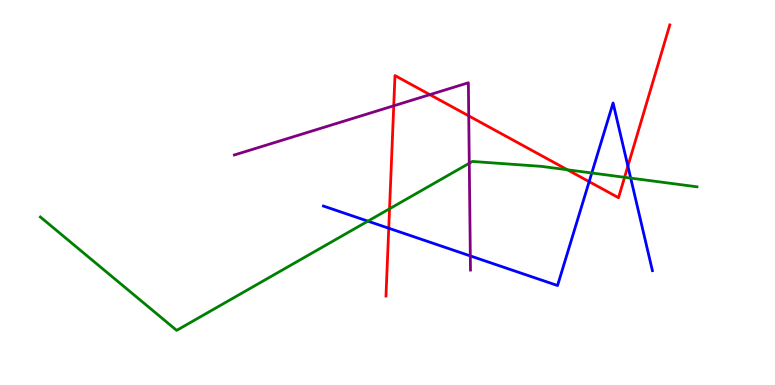[{'lines': ['blue', 'red'], 'intersections': [{'x': 5.02, 'y': 4.07}, {'x': 7.6, 'y': 5.28}, {'x': 8.1, 'y': 5.69}]}, {'lines': ['green', 'red'], 'intersections': [{'x': 5.03, 'y': 4.58}, {'x': 7.32, 'y': 5.59}, {'x': 8.06, 'y': 5.39}]}, {'lines': ['purple', 'red'], 'intersections': [{'x': 5.08, 'y': 7.25}, {'x': 5.55, 'y': 7.54}, {'x': 6.05, 'y': 6.99}]}, {'lines': ['blue', 'green'], 'intersections': [{'x': 4.75, 'y': 4.26}, {'x': 7.64, 'y': 5.51}, {'x': 8.14, 'y': 5.37}]}, {'lines': ['blue', 'purple'], 'intersections': [{'x': 6.07, 'y': 3.35}]}, {'lines': ['green', 'purple'], 'intersections': [{'x': 6.06, 'y': 5.76}]}]